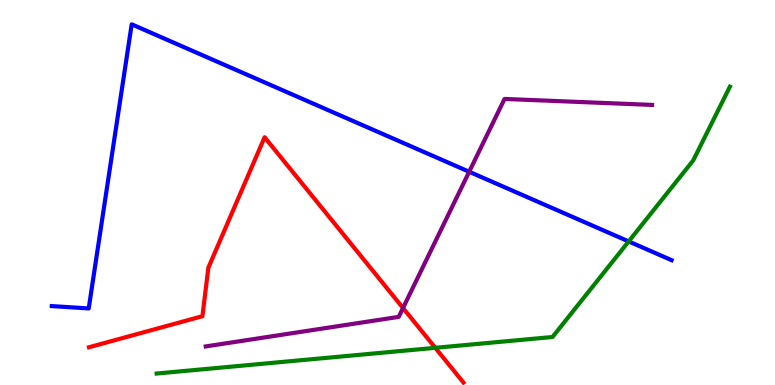[{'lines': ['blue', 'red'], 'intersections': []}, {'lines': ['green', 'red'], 'intersections': [{'x': 5.62, 'y': 0.966}]}, {'lines': ['purple', 'red'], 'intersections': [{'x': 5.2, 'y': 2.0}]}, {'lines': ['blue', 'green'], 'intersections': [{'x': 8.11, 'y': 3.73}]}, {'lines': ['blue', 'purple'], 'intersections': [{'x': 6.05, 'y': 5.54}]}, {'lines': ['green', 'purple'], 'intersections': []}]